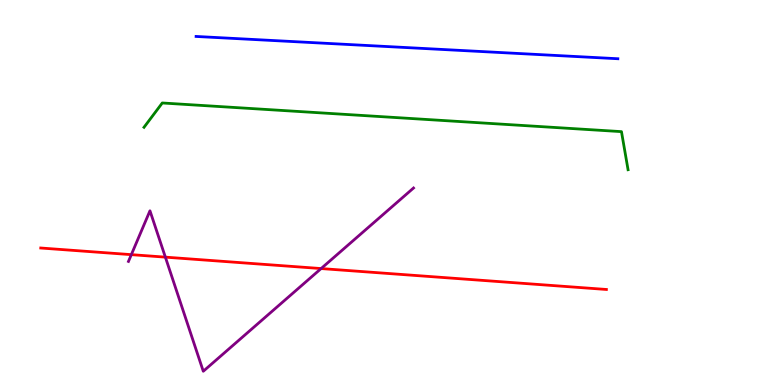[{'lines': ['blue', 'red'], 'intersections': []}, {'lines': ['green', 'red'], 'intersections': []}, {'lines': ['purple', 'red'], 'intersections': [{'x': 1.69, 'y': 3.39}, {'x': 2.13, 'y': 3.32}, {'x': 4.14, 'y': 3.02}]}, {'lines': ['blue', 'green'], 'intersections': []}, {'lines': ['blue', 'purple'], 'intersections': []}, {'lines': ['green', 'purple'], 'intersections': []}]